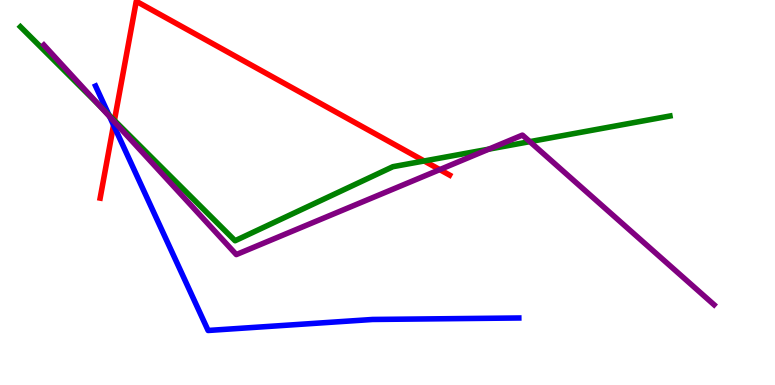[{'lines': ['blue', 'red'], 'intersections': [{'x': 1.47, 'y': 6.75}]}, {'lines': ['green', 'red'], 'intersections': [{'x': 1.48, 'y': 6.87}, {'x': 5.47, 'y': 5.82}]}, {'lines': ['purple', 'red'], 'intersections': [{'x': 1.47, 'y': 6.84}, {'x': 5.67, 'y': 5.59}]}, {'lines': ['blue', 'green'], 'intersections': [{'x': 1.4, 'y': 7.02}]}, {'lines': ['blue', 'purple'], 'intersections': [{'x': 1.42, 'y': 6.97}]}, {'lines': ['green', 'purple'], 'intersections': [{'x': 1.28, 'y': 7.27}, {'x': 6.31, 'y': 6.13}, {'x': 6.84, 'y': 6.32}]}]